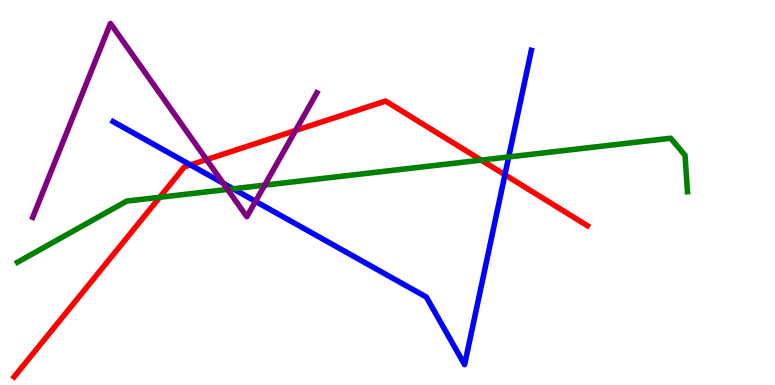[{'lines': ['blue', 'red'], 'intersections': [{'x': 2.46, 'y': 5.72}, {'x': 6.52, 'y': 5.46}]}, {'lines': ['green', 'red'], 'intersections': [{'x': 2.06, 'y': 4.88}, {'x': 6.21, 'y': 5.84}]}, {'lines': ['purple', 'red'], 'intersections': [{'x': 2.67, 'y': 5.85}, {'x': 3.81, 'y': 6.61}]}, {'lines': ['blue', 'green'], 'intersections': [{'x': 3.01, 'y': 5.1}, {'x': 6.56, 'y': 5.92}]}, {'lines': ['blue', 'purple'], 'intersections': [{'x': 2.88, 'y': 5.24}, {'x': 3.3, 'y': 4.77}]}, {'lines': ['green', 'purple'], 'intersections': [{'x': 2.94, 'y': 5.08}, {'x': 3.42, 'y': 5.19}]}]